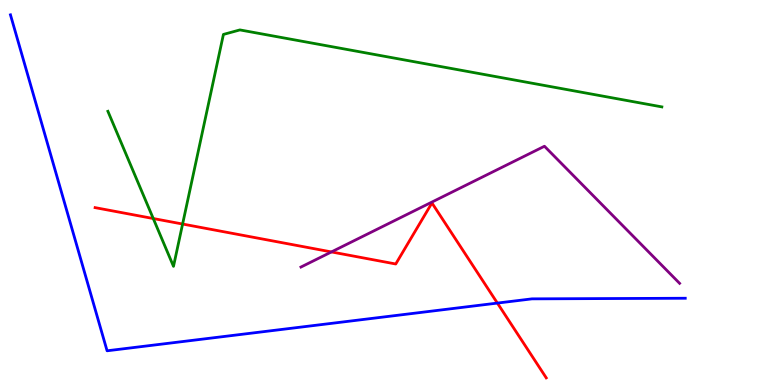[{'lines': ['blue', 'red'], 'intersections': [{'x': 6.42, 'y': 2.13}]}, {'lines': ['green', 'red'], 'intersections': [{'x': 1.98, 'y': 4.32}, {'x': 2.36, 'y': 4.18}]}, {'lines': ['purple', 'red'], 'intersections': [{'x': 4.28, 'y': 3.46}]}, {'lines': ['blue', 'green'], 'intersections': []}, {'lines': ['blue', 'purple'], 'intersections': []}, {'lines': ['green', 'purple'], 'intersections': []}]